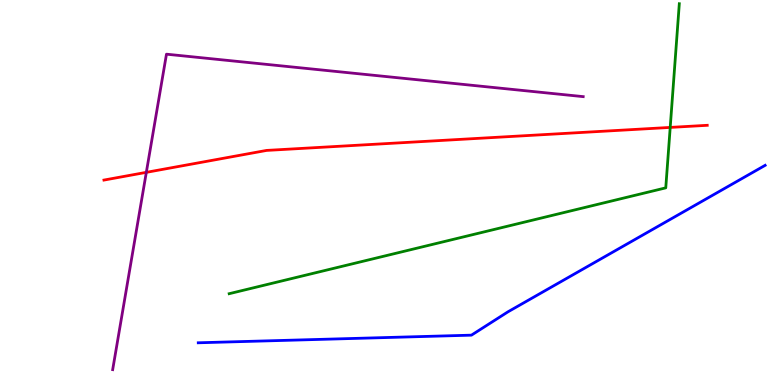[{'lines': ['blue', 'red'], 'intersections': []}, {'lines': ['green', 'red'], 'intersections': [{'x': 8.65, 'y': 6.69}]}, {'lines': ['purple', 'red'], 'intersections': [{'x': 1.89, 'y': 5.52}]}, {'lines': ['blue', 'green'], 'intersections': []}, {'lines': ['blue', 'purple'], 'intersections': []}, {'lines': ['green', 'purple'], 'intersections': []}]